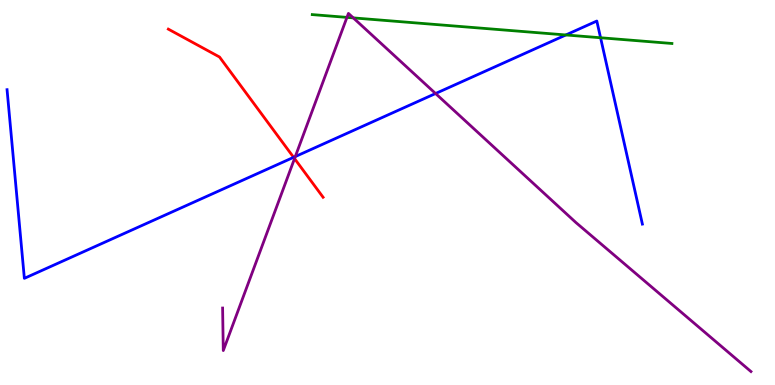[{'lines': ['blue', 'red'], 'intersections': [{'x': 3.79, 'y': 5.91}]}, {'lines': ['green', 'red'], 'intersections': []}, {'lines': ['purple', 'red'], 'intersections': [{'x': 3.8, 'y': 5.88}]}, {'lines': ['blue', 'green'], 'intersections': [{'x': 7.3, 'y': 9.09}, {'x': 7.75, 'y': 9.02}]}, {'lines': ['blue', 'purple'], 'intersections': [{'x': 3.81, 'y': 5.93}, {'x': 5.62, 'y': 7.57}]}, {'lines': ['green', 'purple'], 'intersections': [{'x': 4.48, 'y': 9.55}, {'x': 4.56, 'y': 9.54}]}]